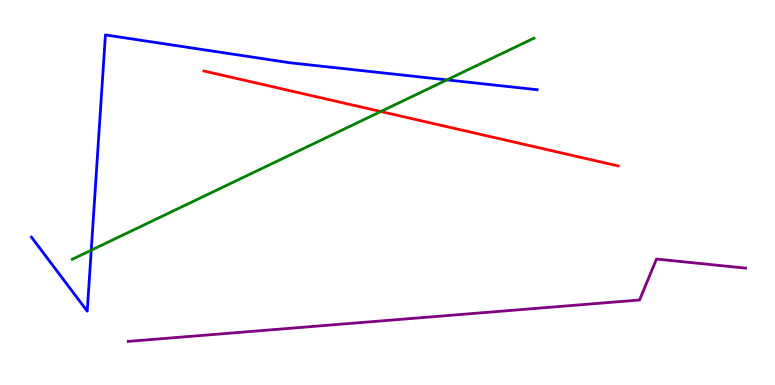[{'lines': ['blue', 'red'], 'intersections': []}, {'lines': ['green', 'red'], 'intersections': [{'x': 4.91, 'y': 7.1}]}, {'lines': ['purple', 'red'], 'intersections': []}, {'lines': ['blue', 'green'], 'intersections': [{'x': 1.18, 'y': 3.5}, {'x': 5.77, 'y': 7.93}]}, {'lines': ['blue', 'purple'], 'intersections': []}, {'lines': ['green', 'purple'], 'intersections': []}]